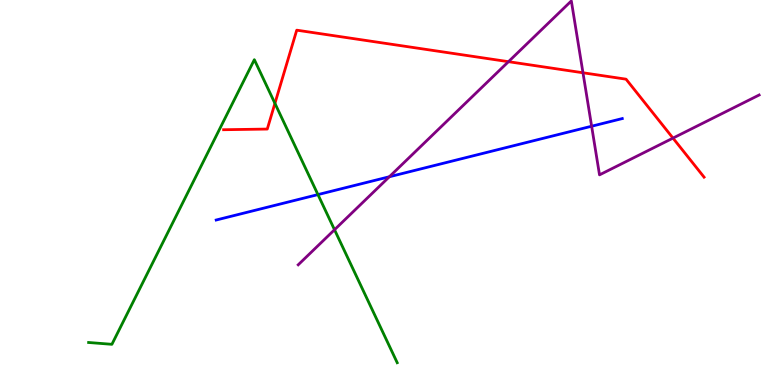[{'lines': ['blue', 'red'], 'intersections': []}, {'lines': ['green', 'red'], 'intersections': [{'x': 3.55, 'y': 7.32}]}, {'lines': ['purple', 'red'], 'intersections': [{'x': 6.56, 'y': 8.4}, {'x': 7.52, 'y': 8.11}, {'x': 8.68, 'y': 6.41}]}, {'lines': ['blue', 'green'], 'intersections': [{'x': 4.1, 'y': 4.95}]}, {'lines': ['blue', 'purple'], 'intersections': [{'x': 5.02, 'y': 5.41}, {'x': 7.63, 'y': 6.72}]}, {'lines': ['green', 'purple'], 'intersections': [{'x': 4.32, 'y': 4.03}]}]